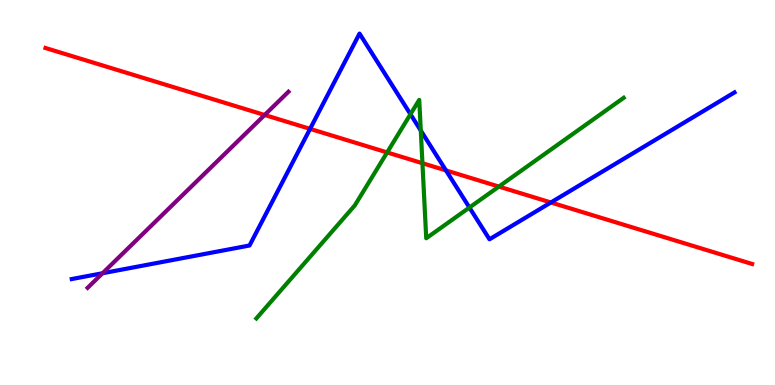[{'lines': ['blue', 'red'], 'intersections': [{'x': 4.0, 'y': 6.65}, {'x': 5.75, 'y': 5.57}, {'x': 7.11, 'y': 4.74}]}, {'lines': ['green', 'red'], 'intersections': [{'x': 5.0, 'y': 6.04}, {'x': 5.45, 'y': 5.76}, {'x': 6.44, 'y': 5.15}]}, {'lines': ['purple', 'red'], 'intersections': [{'x': 3.41, 'y': 7.01}]}, {'lines': ['blue', 'green'], 'intersections': [{'x': 5.3, 'y': 7.03}, {'x': 5.43, 'y': 6.61}, {'x': 6.06, 'y': 4.61}]}, {'lines': ['blue', 'purple'], 'intersections': [{'x': 1.32, 'y': 2.9}]}, {'lines': ['green', 'purple'], 'intersections': []}]